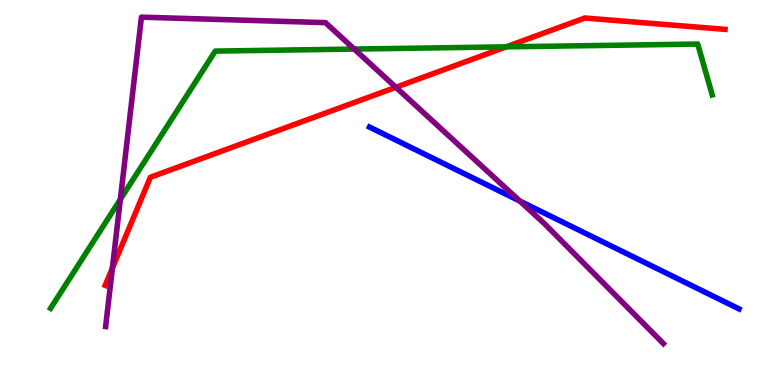[{'lines': ['blue', 'red'], 'intersections': []}, {'lines': ['green', 'red'], 'intersections': [{'x': 6.53, 'y': 8.78}]}, {'lines': ['purple', 'red'], 'intersections': [{'x': 1.45, 'y': 3.04}, {'x': 5.11, 'y': 7.73}]}, {'lines': ['blue', 'green'], 'intersections': []}, {'lines': ['blue', 'purple'], 'intersections': [{'x': 6.71, 'y': 4.78}]}, {'lines': ['green', 'purple'], 'intersections': [{'x': 1.55, 'y': 4.82}, {'x': 4.57, 'y': 8.73}]}]